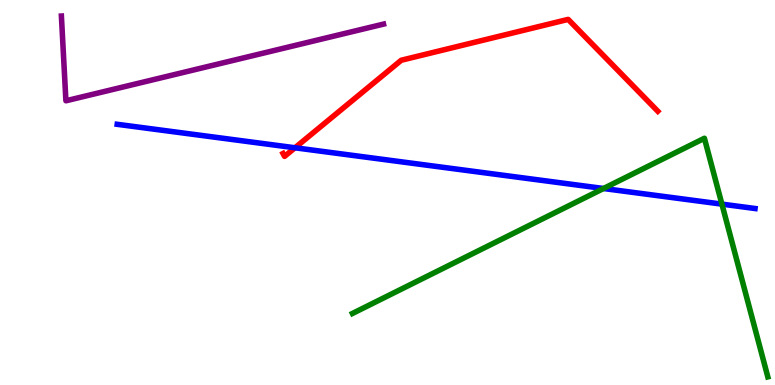[{'lines': ['blue', 'red'], 'intersections': [{'x': 3.81, 'y': 6.16}]}, {'lines': ['green', 'red'], 'intersections': []}, {'lines': ['purple', 'red'], 'intersections': []}, {'lines': ['blue', 'green'], 'intersections': [{'x': 7.79, 'y': 5.1}, {'x': 9.31, 'y': 4.7}]}, {'lines': ['blue', 'purple'], 'intersections': []}, {'lines': ['green', 'purple'], 'intersections': []}]